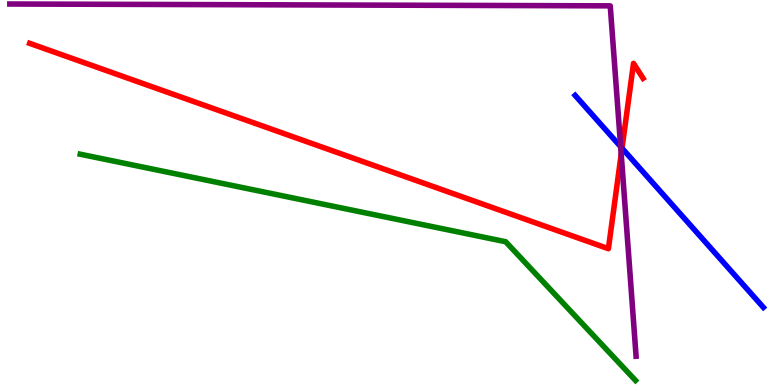[{'lines': ['blue', 'red'], 'intersections': [{'x': 8.03, 'y': 6.15}]}, {'lines': ['green', 'red'], 'intersections': []}, {'lines': ['purple', 'red'], 'intersections': [{'x': 8.02, 'y': 6.0}]}, {'lines': ['blue', 'green'], 'intersections': []}, {'lines': ['blue', 'purple'], 'intersections': [{'x': 8.01, 'y': 6.19}]}, {'lines': ['green', 'purple'], 'intersections': []}]